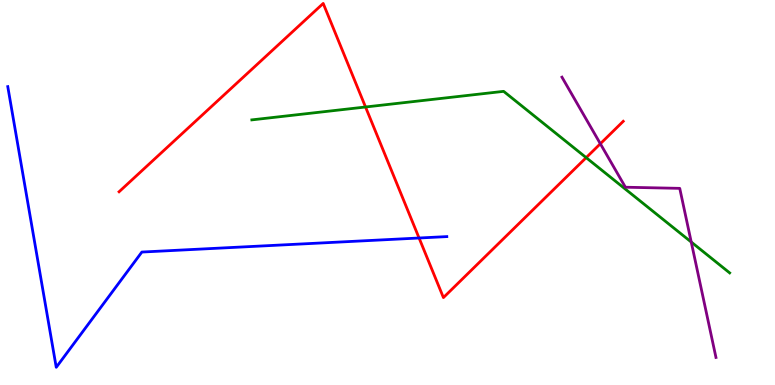[{'lines': ['blue', 'red'], 'intersections': [{'x': 5.41, 'y': 3.82}]}, {'lines': ['green', 'red'], 'intersections': [{'x': 4.72, 'y': 7.22}, {'x': 7.56, 'y': 5.91}]}, {'lines': ['purple', 'red'], 'intersections': [{'x': 7.75, 'y': 6.27}]}, {'lines': ['blue', 'green'], 'intersections': []}, {'lines': ['blue', 'purple'], 'intersections': []}, {'lines': ['green', 'purple'], 'intersections': [{'x': 8.92, 'y': 3.71}]}]